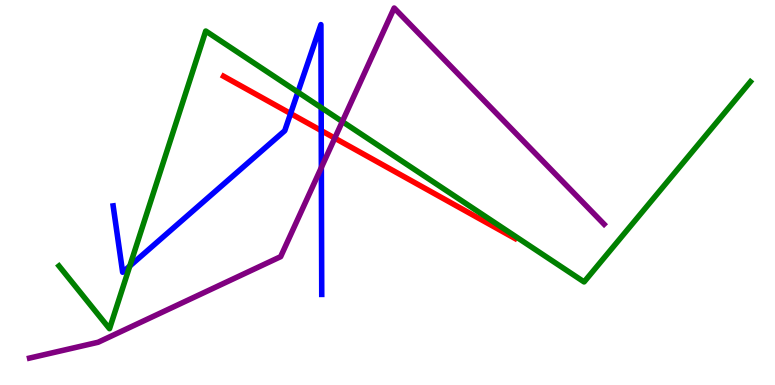[{'lines': ['blue', 'red'], 'intersections': [{'x': 3.75, 'y': 7.05}, {'x': 4.14, 'y': 6.61}]}, {'lines': ['green', 'red'], 'intersections': []}, {'lines': ['purple', 'red'], 'intersections': [{'x': 4.32, 'y': 6.41}]}, {'lines': ['blue', 'green'], 'intersections': [{'x': 1.67, 'y': 3.09}, {'x': 3.84, 'y': 7.61}, {'x': 4.14, 'y': 7.21}]}, {'lines': ['blue', 'purple'], 'intersections': [{'x': 4.15, 'y': 5.65}]}, {'lines': ['green', 'purple'], 'intersections': [{'x': 4.42, 'y': 6.84}]}]